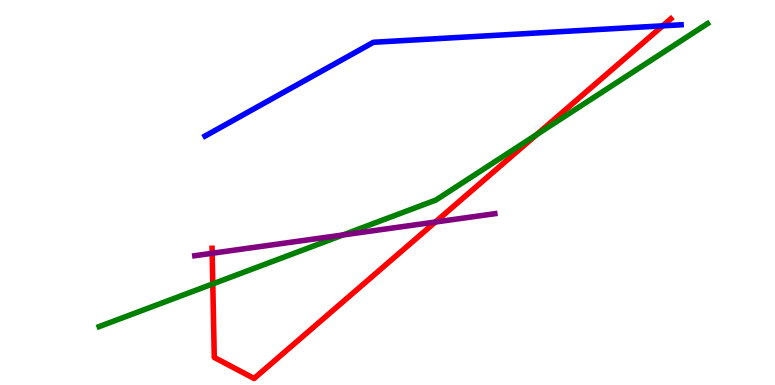[{'lines': ['blue', 'red'], 'intersections': [{'x': 8.55, 'y': 9.33}]}, {'lines': ['green', 'red'], 'intersections': [{'x': 2.75, 'y': 2.63}, {'x': 6.93, 'y': 6.51}]}, {'lines': ['purple', 'red'], 'intersections': [{'x': 2.74, 'y': 3.42}, {'x': 5.62, 'y': 4.23}]}, {'lines': ['blue', 'green'], 'intersections': []}, {'lines': ['blue', 'purple'], 'intersections': []}, {'lines': ['green', 'purple'], 'intersections': [{'x': 4.43, 'y': 3.9}]}]